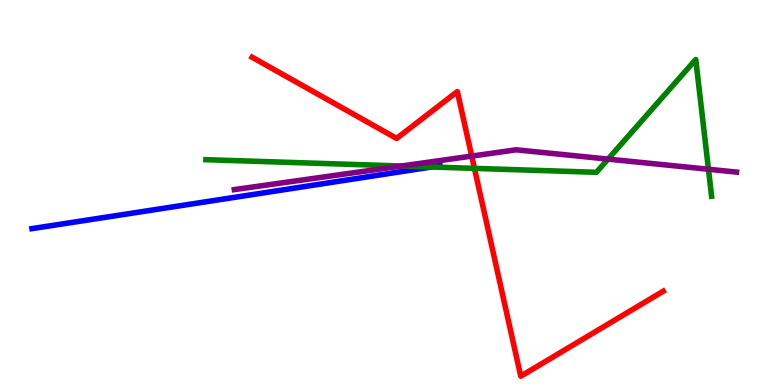[{'lines': ['blue', 'red'], 'intersections': []}, {'lines': ['green', 'red'], 'intersections': [{'x': 6.12, 'y': 5.63}]}, {'lines': ['purple', 'red'], 'intersections': [{'x': 6.09, 'y': 5.95}]}, {'lines': ['blue', 'green'], 'intersections': [{'x': 5.57, 'y': 5.66}]}, {'lines': ['blue', 'purple'], 'intersections': []}, {'lines': ['green', 'purple'], 'intersections': [{'x': 5.18, 'y': 5.69}, {'x': 7.85, 'y': 5.87}, {'x': 9.14, 'y': 5.6}]}]